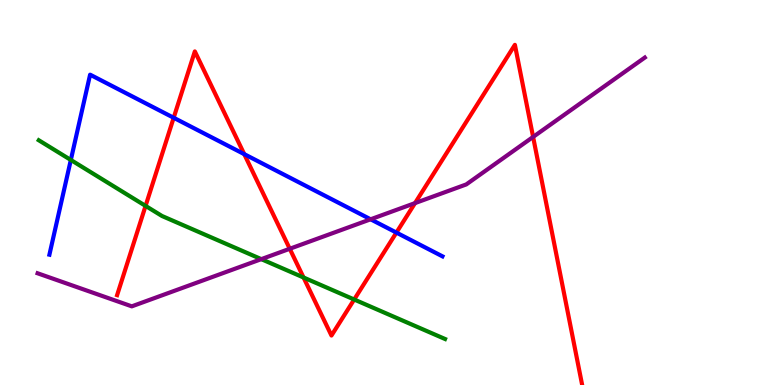[{'lines': ['blue', 'red'], 'intersections': [{'x': 2.24, 'y': 6.94}, {'x': 3.15, 'y': 6.0}, {'x': 5.12, 'y': 3.96}]}, {'lines': ['green', 'red'], 'intersections': [{'x': 1.88, 'y': 4.65}, {'x': 3.92, 'y': 2.79}, {'x': 4.57, 'y': 2.22}]}, {'lines': ['purple', 'red'], 'intersections': [{'x': 3.74, 'y': 3.54}, {'x': 5.36, 'y': 4.72}, {'x': 6.88, 'y': 6.44}]}, {'lines': ['blue', 'green'], 'intersections': [{'x': 0.914, 'y': 5.85}]}, {'lines': ['blue', 'purple'], 'intersections': [{'x': 4.78, 'y': 4.3}]}, {'lines': ['green', 'purple'], 'intersections': [{'x': 3.37, 'y': 3.27}]}]